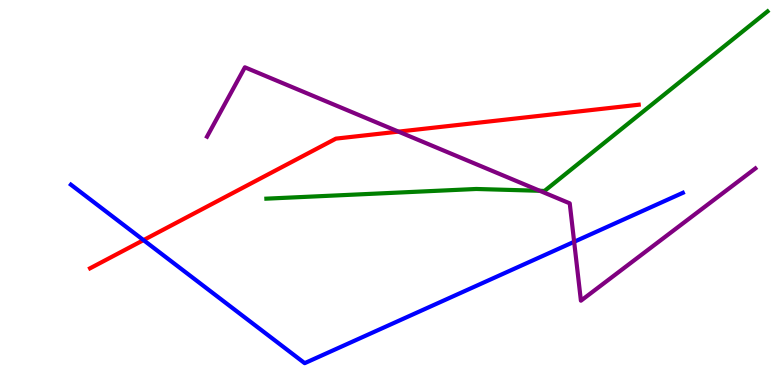[{'lines': ['blue', 'red'], 'intersections': [{'x': 1.85, 'y': 3.76}]}, {'lines': ['green', 'red'], 'intersections': []}, {'lines': ['purple', 'red'], 'intersections': [{'x': 5.14, 'y': 6.58}]}, {'lines': ['blue', 'green'], 'intersections': []}, {'lines': ['blue', 'purple'], 'intersections': [{'x': 7.41, 'y': 3.72}]}, {'lines': ['green', 'purple'], 'intersections': [{'x': 6.96, 'y': 5.04}]}]